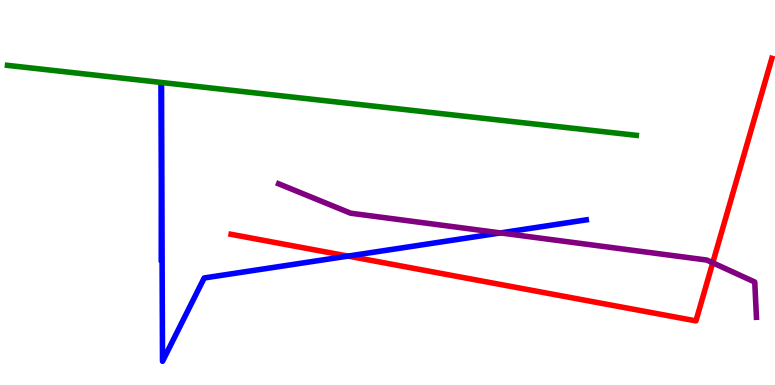[{'lines': ['blue', 'red'], 'intersections': [{'x': 4.49, 'y': 3.35}]}, {'lines': ['green', 'red'], 'intersections': []}, {'lines': ['purple', 'red'], 'intersections': [{'x': 9.2, 'y': 3.17}]}, {'lines': ['blue', 'green'], 'intersections': []}, {'lines': ['blue', 'purple'], 'intersections': [{'x': 6.46, 'y': 3.95}]}, {'lines': ['green', 'purple'], 'intersections': []}]